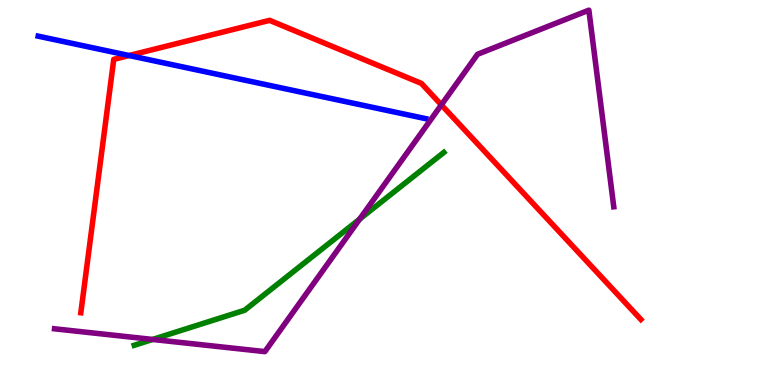[{'lines': ['blue', 'red'], 'intersections': [{'x': 1.67, 'y': 8.56}]}, {'lines': ['green', 'red'], 'intersections': []}, {'lines': ['purple', 'red'], 'intersections': [{'x': 5.69, 'y': 7.28}]}, {'lines': ['blue', 'green'], 'intersections': []}, {'lines': ['blue', 'purple'], 'intersections': []}, {'lines': ['green', 'purple'], 'intersections': [{'x': 1.97, 'y': 1.18}, {'x': 4.64, 'y': 4.31}]}]